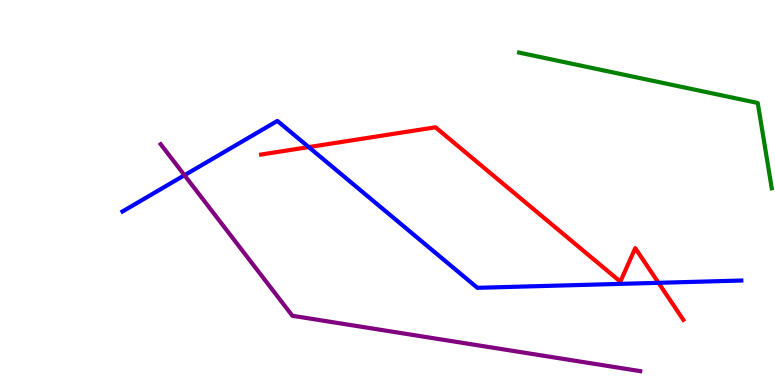[{'lines': ['blue', 'red'], 'intersections': [{'x': 3.98, 'y': 6.18}, {'x': 8.5, 'y': 2.65}]}, {'lines': ['green', 'red'], 'intersections': []}, {'lines': ['purple', 'red'], 'intersections': []}, {'lines': ['blue', 'green'], 'intersections': []}, {'lines': ['blue', 'purple'], 'intersections': [{'x': 2.38, 'y': 5.45}]}, {'lines': ['green', 'purple'], 'intersections': []}]